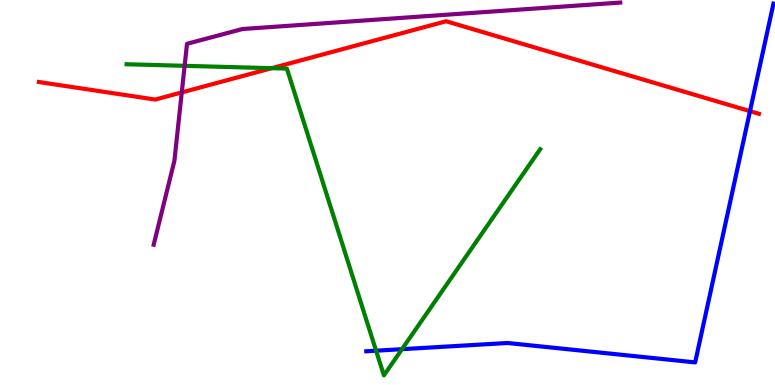[{'lines': ['blue', 'red'], 'intersections': [{'x': 9.68, 'y': 7.11}]}, {'lines': ['green', 'red'], 'intersections': [{'x': 3.51, 'y': 8.23}]}, {'lines': ['purple', 'red'], 'intersections': [{'x': 2.35, 'y': 7.6}]}, {'lines': ['blue', 'green'], 'intersections': [{'x': 4.85, 'y': 0.891}, {'x': 5.19, 'y': 0.931}]}, {'lines': ['blue', 'purple'], 'intersections': []}, {'lines': ['green', 'purple'], 'intersections': [{'x': 2.38, 'y': 8.29}]}]